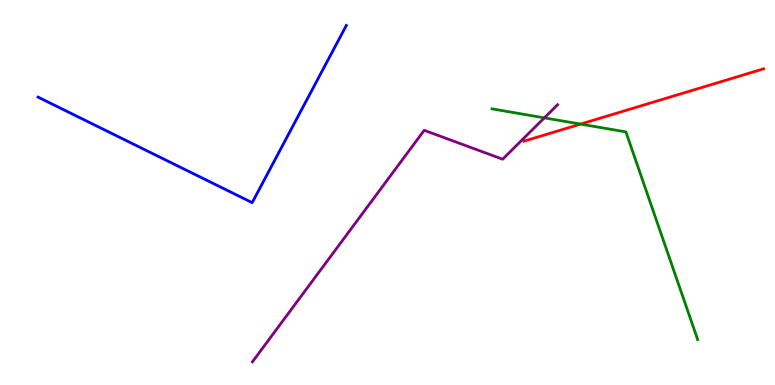[{'lines': ['blue', 'red'], 'intersections': []}, {'lines': ['green', 'red'], 'intersections': [{'x': 7.49, 'y': 6.78}]}, {'lines': ['purple', 'red'], 'intersections': []}, {'lines': ['blue', 'green'], 'intersections': []}, {'lines': ['blue', 'purple'], 'intersections': []}, {'lines': ['green', 'purple'], 'intersections': [{'x': 7.02, 'y': 6.94}]}]